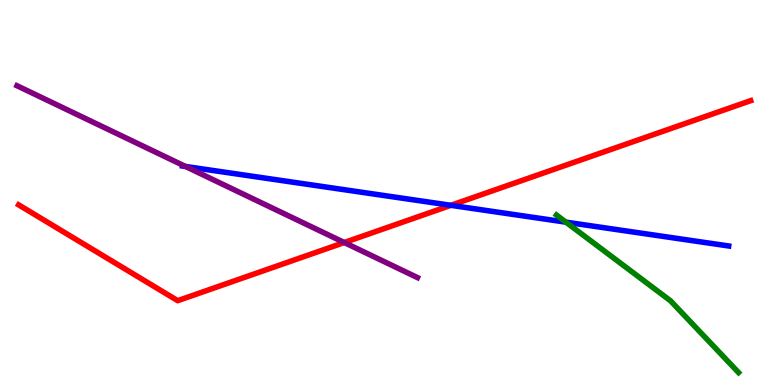[{'lines': ['blue', 'red'], 'intersections': [{'x': 5.82, 'y': 4.67}]}, {'lines': ['green', 'red'], 'intersections': []}, {'lines': ['purple', 'red'], 'intersections': [{'x': 4.44, 'y': 3.7}]}, {'lines': ['blue', 'green'], 'intersections': [{'x': 7.3, 'y': 4.23}]}, {'lines': ['blue', 'purple'], 'intersections': [{'x': 2.39, 'y': 5.68}]}, {'lines': ['green', 'purple'], 'intersections': []}]